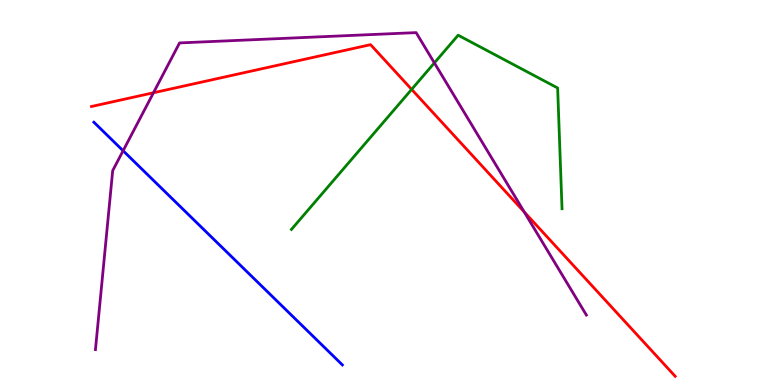[{'lines': ['blue', 'red'], 'intersections': []}, {'lines': ['green', 'red'], 'intersections': [{'x': 5.31, 'y': 7.68}]}, {'lines': ['purple', 'red'], 'intersections': [{'x': 1.98, 'y': 7.59}, {'x': 6.76, 'y': 4.5}]}, {'lines': ['blue', 'green'], 'intersections': []}, {'lines': ['blue', 'purple'], 'intersections': [{'x': 1.59, 'y': 6.08}]}, {'lines': ['green', 'purple'], 'intersections': [{'x': 5.6, 'y': 8.37}]}]